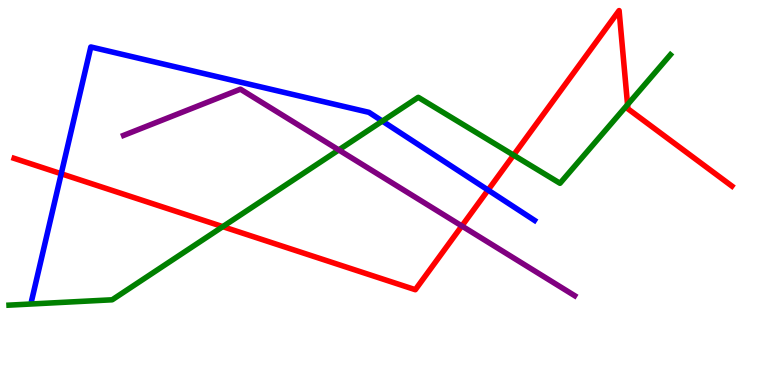[{'lines': ['blue', 'red'], 'intersections': [{'x': 0.79, 'y': 5.49}, {'x': 6.3, 'y': 5.06}]}, {'lines': ['green', 'red'], 'intersections': [{'x': 2.87, 'y': 4.11}, {'x': 6.63, 'y': 5.97}, {'x': 8.1, 'y': 7.28}]}, {'lines': ['purple', 'red'], 'intersections': [{'x': 5.96, 'y': 4.13}]}, {'lines': ['blue', 'green'], 'intersections': [{'x': 4.93, 'y': 6.85}]}, {'lines': ['blue', 'purple'], 'intersections': []}, {'lines': ['green', 'purple'], 'intersections': [{'x': 4.37, 'y': 6.11}]}]